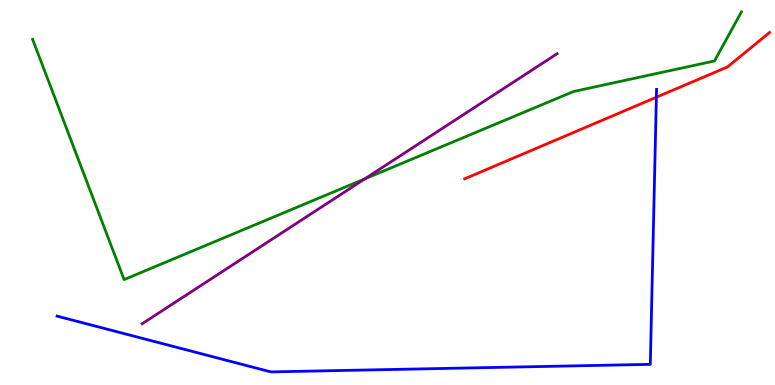[{'lines': ['blue', 'red'], 'intersections': [{'x': 8.47, 'y': 7.47}]}, {'lines': ['green', 'red'], 'intersections': []}, {'lines': ['purple', 'red'], 'intersections': []}, {'lines': ['blue', 'green'], 'intersections': []}, {'lines': ['blue', 'purple'], 'intersections': []}, {'lines': ['green', 'purple'], 'intersections': [{'x': 4.71, 'y': 5.35}]}]